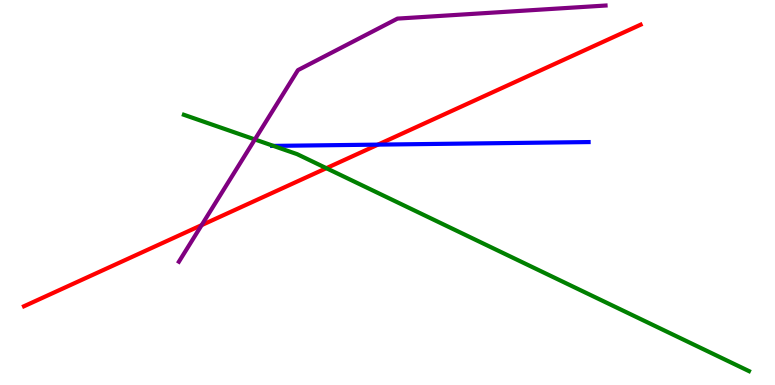[{'lines': ['blue', 'red'], 'intersections': [{'x': 4.88, 'y': 6.24}]}, {'lines': ['green', 'red'], 'intersections': [{'x': 4.21, 'y': 5.63}]}, {'lines': ['purple', 'red'], 'intersections': [{'x': 2.6, 'y': 4.15}]}, {'lines': ['blue', 'green'], 'intersections': [{'x': 3.53, 'y': 6.21}]}, {'lines': ['blue', 'purple'], 'intersections': []}, {'lines': ['green', 'purple'], 'intersections': [{'x': 3.29, 'y': 6.38}]}]